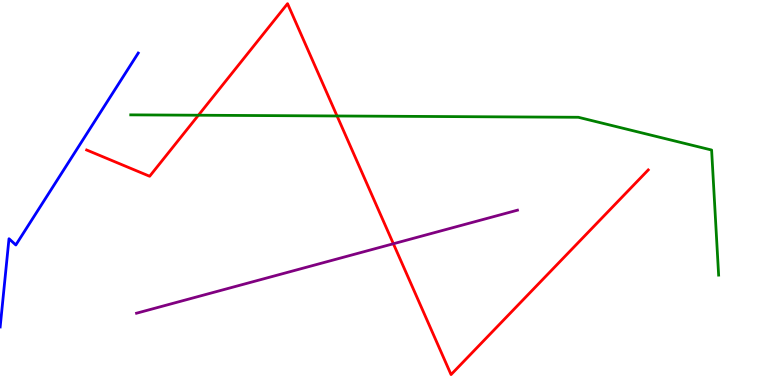[{'lines': ['blue', 'red'], 'intersections': []}, {'lines': ['green', 'red'], 'intersections': [{'x': 2.56, 'y': 7.01}, {'x': 4.35, 'y': 6.99}]}, {'lines': ['purple', 'red'], 'intersections': [{'x': 5.08, 'y': 3.67}]}, {'lines': ['blue', 'green'], 'intersections': []}, {'lines': ['blue', 'purple'], 'intersections': []}, {'lines': ['green', 'purple'], 'intersections': []}]